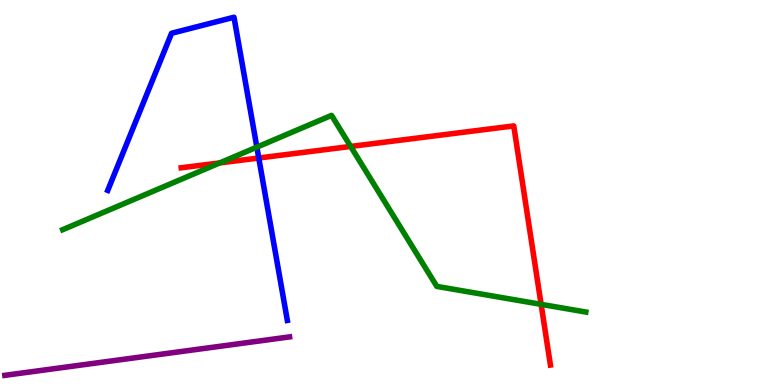[{'lines': ['blue', 'red'], 'intersections': [{'x': 3.34, 'y': 5.9}]}, {'lines': ['green', 'red'], 'intersections': [{'x': 2.84, 'y': 5.77}, {'x': 4.52, 'y': 6.2}, {'x': 6.98, 'y': 2.09}]}, {'lines': ['purple', 'red'], 'intersections': []}, {'lines': ['blue', 'green'], 'intersections': [{'x': 3.31, 'y': 6.18}]}, {'lines': ['blue', 'purple'], 'intersections': []}, {'lines': ['green', 'purple'], 'intersections': []}]